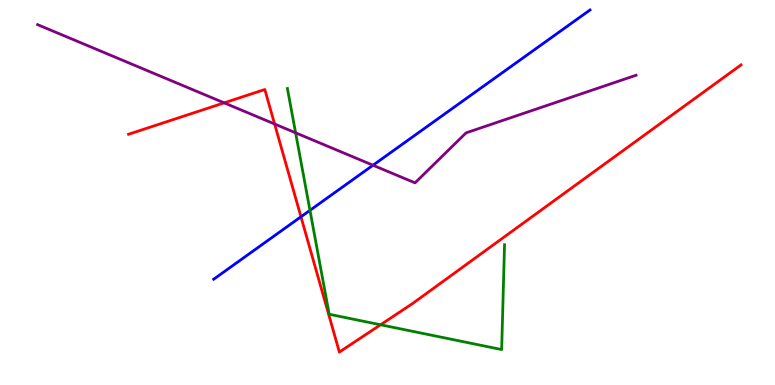[{'lines': ['blue', 'red'], 'intersections': [{'x': 3.88, 'y': 4.37}]}, {'lines': ['green', 'red'], 'intersections': [{'x': 4.91, 'y': 1.56}]}, {'lines': ['purple', 'red'], 'intersections': [{'x': 2.89, 'y': 7.33}, {'x': 3.54, 'y': 6.78}]}, {'lines': ['blue', 'green'], 'intersections': [{'x': 4.0, 'y': 4.54}]}, {'lines': ['blue', 'purple'], 'intersections': [{'x': 4.81, 'y': 5.71}]}, {'lines': ['green', 'purple'], 'intersections': [{'x': 3.81, 'y': 6.55}]}]